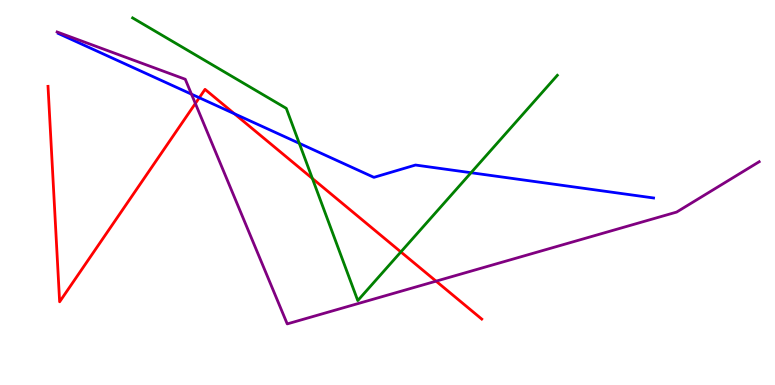[{'lines': ['blue', 'red'], 'intersections': [{'x': 2.57, 'y': 7.46}, {'x': 3.02, 'y': 7.05}]}, {'lines': ['green', 'red'], 'intersections': [{'x': 4.03, 'y': 5.36}, {'x': 5.17, 'y': 3.46}]}, {'lines': ['purple', 'red'], 'intersections': [{'x': 2.52, 'y': 7.31}, {'x': 5.63, 'y': 2.7}]}, {'lines': ['blue', 'green'], 'intersections': [{'x': 3.86, 'y': 6.28}, {'x': 6.08, 'y': 5.51}]}, {'lines': ['blue', 'purple'], 'intersections': [{'x': 2.47, 'y': 7.55}]}, {'lines': ['green', 'purple'], 'intersections': []}]